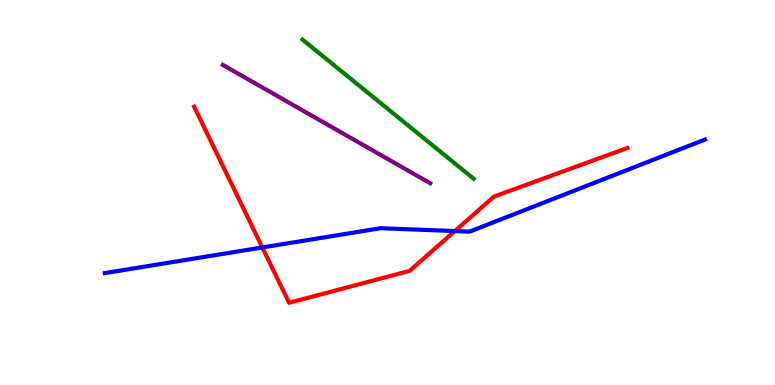[{'lines': ['blue', 'red'], 'intersections': [{'x': 3.38, 'y': 3.57}, {'x': 5.87, 'y': 4.0}]}, {'lines': ['green', 'red'], 'intersections': []}, {'lines': ['purple', 'red'], 'intersections': []}, {'lines': ['blue', 'green'], 'intersections': []}, {'lines': ['blue', 'purple'], 'intersections': []}, {'lines': ['green', 'purple'], 'intersections': []}]